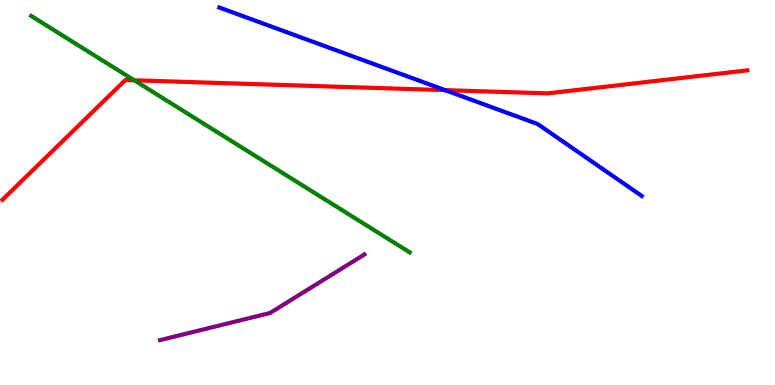[{'lines': ['blue', 'red'], 'intersections': [{'x': 5.74, 'y': 7.66}]}, {'lines': ['green', 'red'], 'intersections': [{'x': 1.73, 'y': 7.91}]}, {'lines': ['purple', 'red'], 'intersections': []}, {'lines': ['blue', 'green'], 'intersections': []}, {'lines': ['blue', 'purple'], 'intersections': []}, {'lines': ['green', 'purple'], 'intersections': []}]